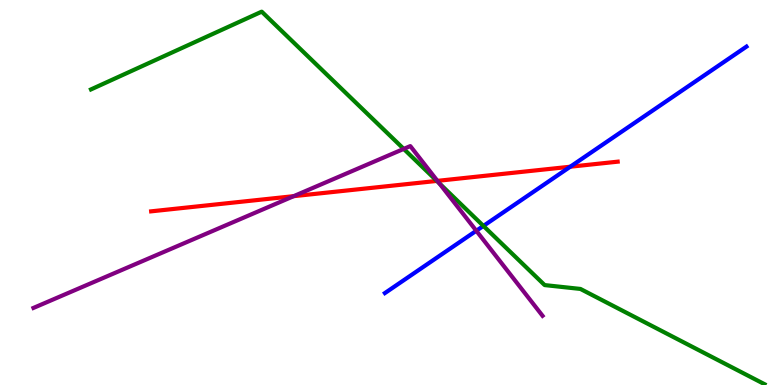[{'lines': ['blue', 'red'], 'intersections': [{'x': 7.36, 'y': 5.67}]}, {'lines': ['green', 'red'], 'intersections': [{'x': 5.64, 'y': 5.3}]}, {'lines': ['purple', 'red'], 'intersections': [{'x': 3.79, 'y': 4.9}, {'x': 5.64, 'y': 5.3}]}, {'lines': ['blue', 'green'], 'intersections': [{'x': 6.24, 'y': 4.13}]}, {'lines': ['blue', 'purple'], 'intersections': [{'x': 6.15, 'y': 4.01}]}, {'lines': ['green', 'purple'], 'intersections': [{'x': 5.21, 'y': 6.13}, {'x': 5.67, 'y': 5.24}]}]